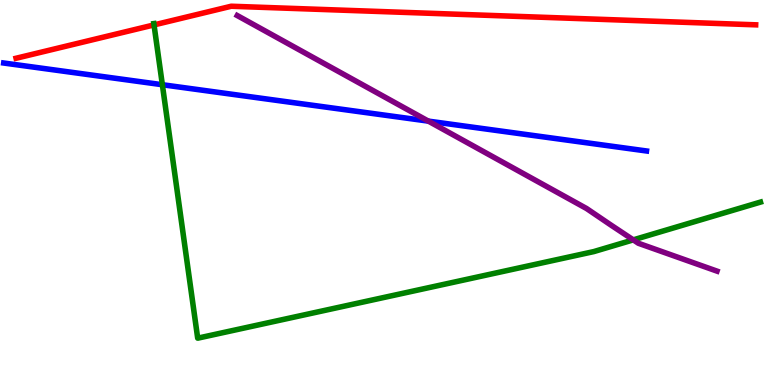[{'lines': ['blue', 'red'], 'intersections': []}, {'lines': ['green', 'red'], 'intersections': [{'x': 1.99, 'y': 9.35}]}, {'lines': ['purple', 'red'], 'intersections': []}, {'lines': ['blue', 'green'], 'intersections': [{'x': 2.09, 'y': 7.8}]}, {'lines': ['blue', 'purple'], 'intersections': [{'x': 5.53, 'y': 6.85}]}, {'lines': ['green', 'purple'], 'intersections': [{'x': 8.17, 'y': 3.77}]}]